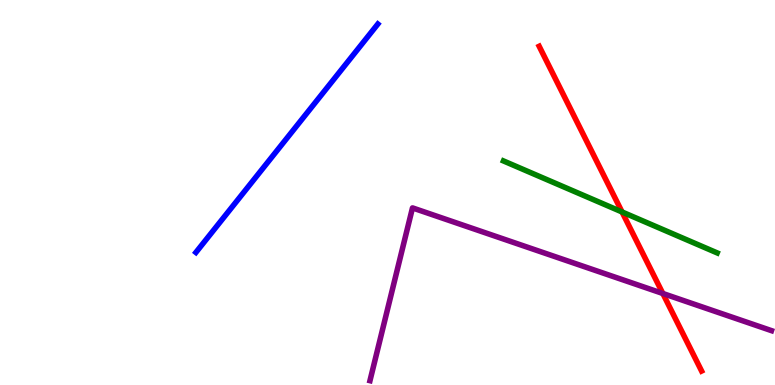[{'lines': ['blue', 'red'], 'intersections': []}, {'lines': ['green', 'red'], 'intersections': [{'x': 8.03, 'y': 4.49}]}, {'lines': ['purple', 'red'], 'intersections': [{'x': 8.55, 'y': 2.38}]}, {'lines': ['blue', 'green'], 'intersections': []}, {'lines': ['blue', 'purple'], 'intersections': []}, {'lines': ['green', 'purple'], 'intersections': []}]